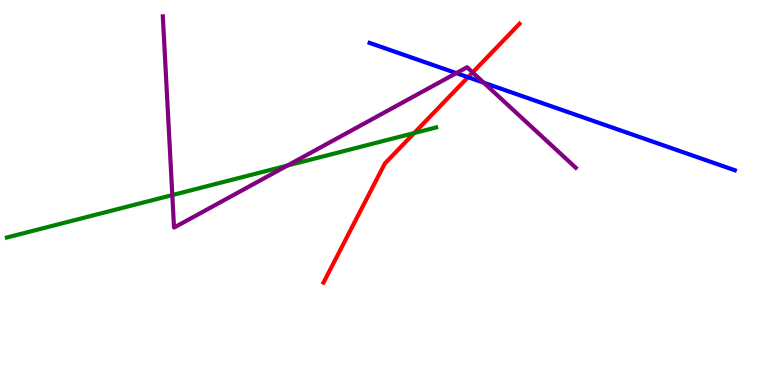[{'lines': ['blue', 'red'], 'intersections': [{'x': 6.04, 'y': 7.99}]}, {'lines': ['green', 'red'], 'intersections': [{'x': 5.34, 'y': 6.54}]}, {'lines': ['purple', 'red'], 'intersections': [{'x': 6.1, 'y': 8.12}]}, {'lines': ['blue', 'green'], 'intersections': []}, {'lines': ['blue', 'purple'], 'intersections': [{'x': 5.89, 'y': 8.1}, {'x': 6.24, 'y': 7.85}]}, {'lines': ['green', 'purple'], 'intersections': [{'x': 2.22, 'y': 4.93}, {'x': 3.71, 'y': 5.7}]}]